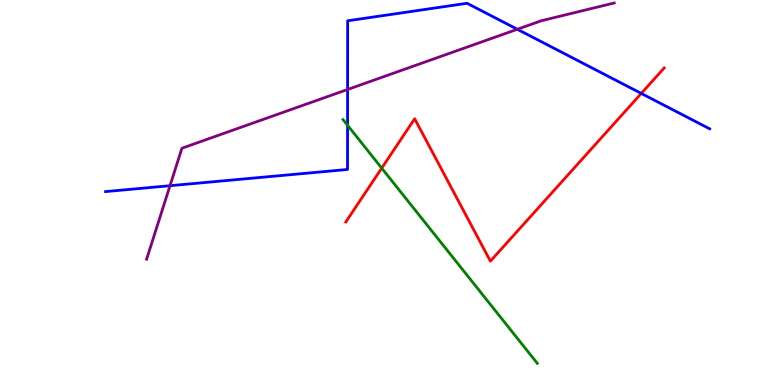[{'lines': ['blue', 'red'], 'intersections': [{'x': 8.27, 'y': 7.57}]}, {'lines': ['green', 'red'], 'intersections': [{'x': 4.93, 'y': 5.63}]}, {'lines': ['purple', 'red'], 'intersections': []}, {'lines': ['blue', 'green'], 'intersections': [{'x': 4.48, 'y': 6.75}]}, {'lines': ['blue', 'purple'], 'intersections': [{'x': 2.19, 'y': 5.18}, {'x': 4.49, 'y': 7.68}, {'x': 6.68, 'y': 9.24}]}, {'lines': ['green', 'purple'], 'intersections': []}]